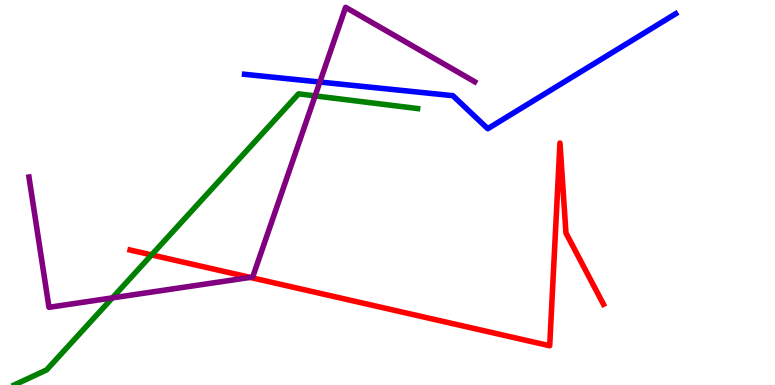[{'lines': ['blue', 'red'], 'intersections': []}, {'lines': ['green', 'red'], 'intersections': [{'x': 1.96, 'y': 3.38}]}, {'lines': ['purple', 'red'], 'intersections': [{'x': 3.23, 'y': 2.79}]}, {'lines': ['blue', 'green'], 'intersections': []}, {'lines': ['blue', 'purple'], 'intersections': [{'x': 4.13, 'y': 7.87}]}, {'lines': ['green', 'purple'], 'intersections': [{'x': 1.45, 'y': 2.26}, {'x': 4.07, 'y': 7.51}]}]